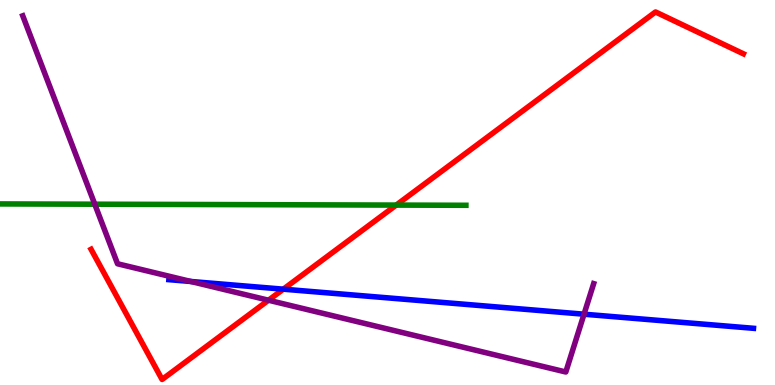[{'lines': ['blue', 'red'], 'intersections': [{'x': 3.66, 'y': 2.49}]}, {'lines': ['green', 'red'], 'intersections': [{'x': 5.11, 'y': 4.67}]}, {'lines': ['purple', 'red'], 'intersections': [{'x': 3.46, 'y': 2.2}]}, {'lines': ['blue', 'green'], 'intersections': []}, {'lines': ['blue', 'purple'], 'intersections': [{'x': 2.46, 'y': 2.69}, {'x': 7.54, 'y': 1.84}]}, {'lines': ['green', 'purple'], 'intersections': [{'x': 1.22, 'y': 4.7}]}]